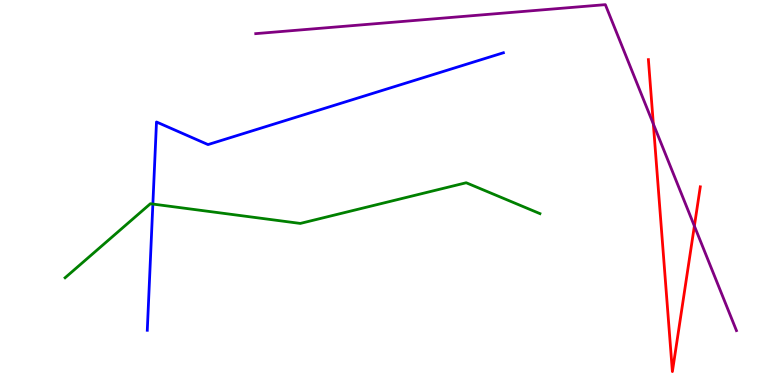[{'lines': ['blue', 'red'], 'intersections': []}, {'lines': ['green', 'red'], 'intersections': []}, {'lines': ['purple', 'red'], 'intersections': [{'x': 8.43, 'y': 6.78}, {'x': 8.96, 'y': 4.13}]}, {'lines': ['blue', 'green'], 'intersections': [{'x': 1.97, 'y': 4.7}]}, {'lines': ['blue', 'purple'], 'intersections': []}, {'lines': ['green', 'purple'], 'intersections': []}]